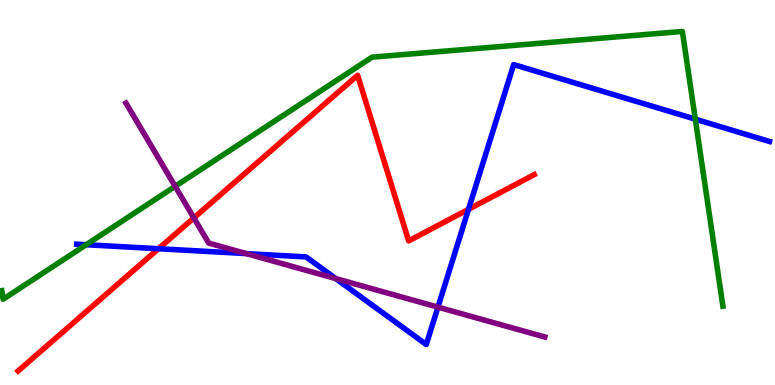[{'lines': ['blue', 'red'], 'intersections': [{'x': 2.04, 'y': 3.54}, {'x': 6.05, 'y': 4.56}]}, {'lines': ['green', 'red'], 'intersections': []}, {'lines': ['purple', 'red'], 'intersections': [{'x': 2.5, 'y': 4.34}]}, {'lines': ['blue', 'green'], 'intersections': [{'x': 1.11, 'y': 3.64}, {'x': 8.97, 'y': 6.9}]}, {'lines': ['blue', 'purple'], 'intersections': [{'x': 3.18, 'y': 3.41}, {'x': 4.33, 'y': 2.76}, {'x': 5.65, 'y': 2.02}]}, {'lines': ['green', 'purple'], 'intersections': [{'x': 2.26, 'y': 5.16}]}]